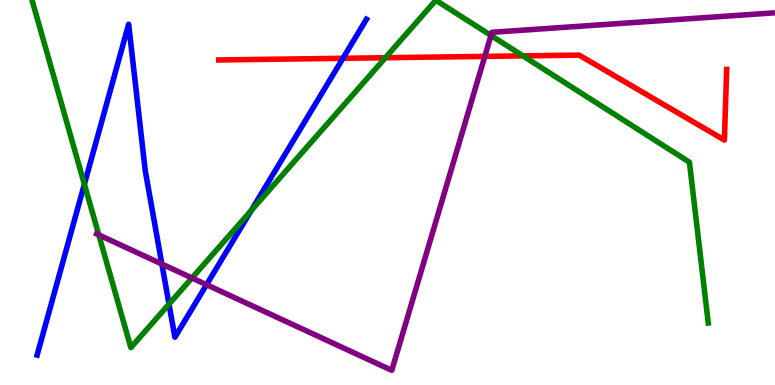[{'lines': ['blue', 'red'], 'intersections': [{'x': 4.42, 'y': 8.49}]}, {'lines': ['green', 'red'], 'intersections': [{'x': 4.97, 'y': 8.5}, {'x': 6.75, 'y': 8.55}]}, {'lines': ['purple', 'red'], 'intersections': [{'x': 6.26, 'y': 8.54}]}, {'lines': ['blue', 'green'], 'intersections': [{'x': 1.09, 'y': 5.22}, {'x': 2.18, 'y': 2.1}, {'x': 3.24, 'y': 4.53}]}, {'lines': ['blue', 'purple'], 'intersections': [{'x': 2.09, 'y': 3.14}, {'x': 2.67, 'y': 2.61}]}, {'lines': ['green', 'purple'], 'intersections': [{'x': 1.27, 'y': 3.9}, {'x': 2.48, 'y': 2.78}, {'x': 6.34, 'y': 9.08}]}]